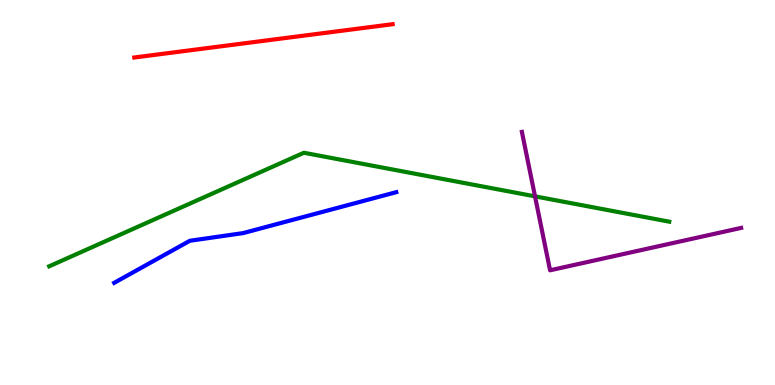[{'lines': ['blue', 'red'], 'intersections': []}, {'lines': ['green', 'red'], 'intersections': []}, {'lines': ['purple', 'red'], 'intersections': []}, {'lines': ['blue', 'green'], 'intersections': []}, {'lines': ['blue', 'purple'], 'intersections': []}, {'lines': ['green', 'purple'], 'intersections': [{'x': 6.9, 'y': 4.9}]}]